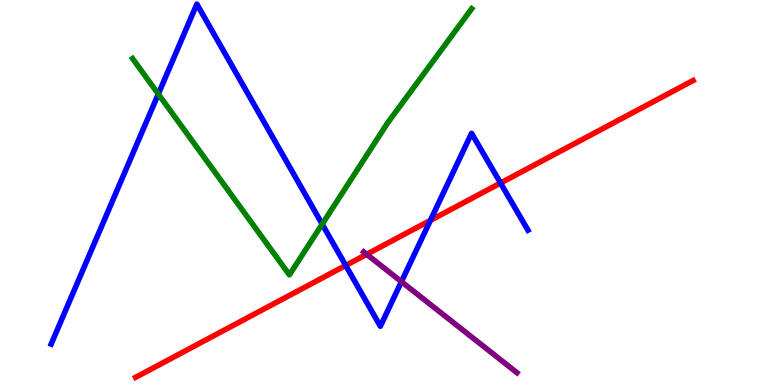[{'lines': ['blue', 'red'], 'intersections': [{'x': 4.46, 'y': 3.1}, {'x': 5.55, 'y': 4.28}, {'x': 6.46, 'y': 5.25}]}, {'lines': ['green', 'red'], 'intersections': []}, {'lines': ['purple', 'red'], 'intersections': [{'x': 4.73, 'y': 3.39}]}, {'lines': ['blue', 'green'], 'intersections': [{'x': 2.04, 'y': 7.56}, {'x': 4.16, 'y': 4.18}]}, {'lines': ['blue', 'purple'], 'intersections': [{'x': 5.18, 'y': 2.68}]}, {'lines': ['green', 'purple'], 'intersections': []}]